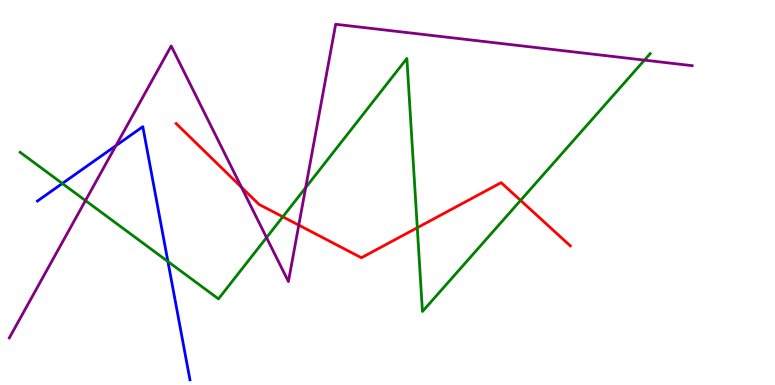[{'lines': ['blue', 'red'], 'intersections': []}, {'lines': ['green', 'red'], 'intersections': [{'x': 3.65, 'y': 4.37}, {'x': 5.38, 'y': 4.09}, {'x': 6.72, 'y': 4.79}]}, {'lines': ['purple', 'red'], 'intersections': [{'x': 3.12, 'y': 5.14}, {'x': 3.86, 'y': 4.15}]}, {'lines': ['blue', 'green'], 'intersections': [{'x': 0.804, 'y': 5.23}, {'x': 2.17, 'y': 3.21}]}, {'lines': ['blue', 'purple'], 'intersections': [{'x': 1.5, 'y': 6.22}]}, {'lines': ['green', 'purple'], 'intersections': [{'x': 1.1, 'y': 4.79}, {'x': 3.44, 'y': 3.83}, {'x': 3.94, 'y': 5.13}, {'x': 8.32, 'y': 8.44}]}]